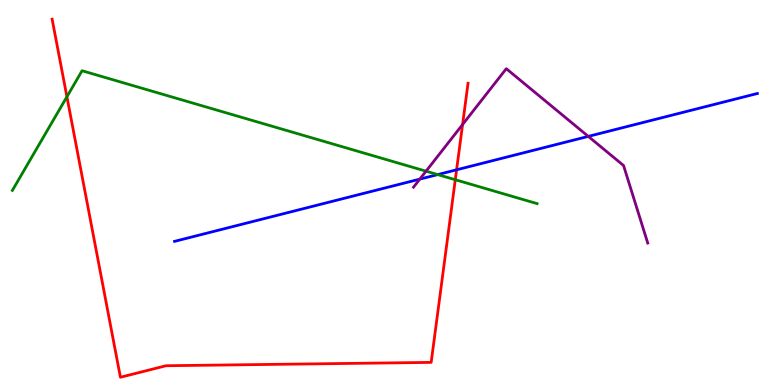[{'lines': ['blue', 'red'], 'intersections': [{'x': 5.89, 'y': 5.59}]}, {'lines': ['green', 'red'], 'intersections': [{'x': 0.863, 'y': 7.49}, {'x': 5.87, 'y': 5.33}]}, {'lines': ['purple', 'red'], 'intersections': [{'x': 5.97, 'y': 6.77}]}, {'lines': ['blue', 'green'], 'intersections': [{'x': 5.65, 'y': 5.47}]}, {'lines': ['blue', 'purple'], 'intersections': [{'x': 5.42, 'y': 5.35}, {'x': 7.59, 'y': 6.46}]}, {'lines': ['green', 'purple'], 'intersections': [{'x': 5.5, 'y': 5.55}]}]